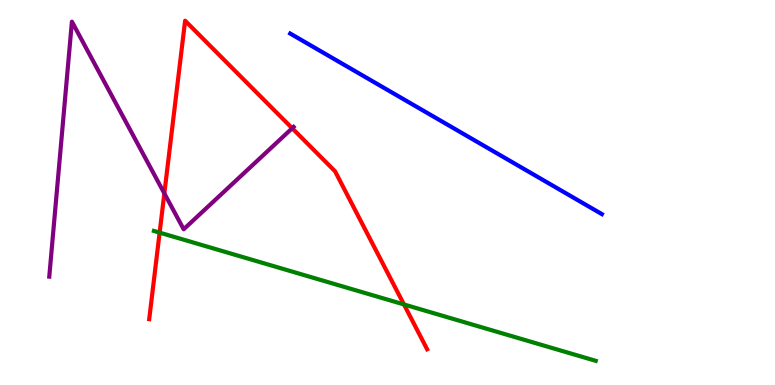[{'lines': ['blue', 'red'], 'intersections': []}, {'lines': ['green', 'red'], 'intersections': [{'x': 2.06, 'y': 3.96}, {'x': 5.21, 'y': 2.09}]}, {'lines': ['purple', 'red'], 'intersections': [{'x': 2.12, 'y': 4.98}, {'x': 3.77, 'y': 6.67}]}, {'lines': ['blue', 'green'], 'intersections': []}, {'lines': ['blue', 'purple'], 'intersections': []}, {'lines': ['green', 'purple'], 'intersections': []}]